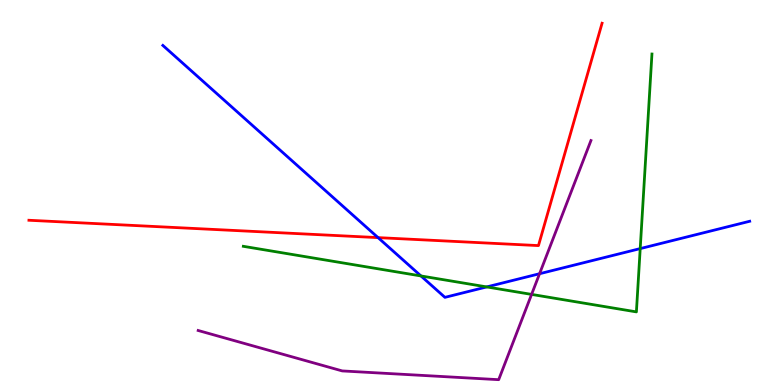[{'lines': ['blue', 'red'], 'intersections': [{'x': 4.88, 'y': 3.83}]}, {'lines': ['green', 'red'], 'intersections': []}, {'lines': ['purple', 'red'], 'intersections': []}, {'lines': ['blue', 'green'], 'intersections': [{'x': 5.43, 'y': 2.83}, {'x': 6.28, 'y': 2.55}, {'x': 8.26, 'y': 3.54}]}, {'lines': ['blue', 'purple'], 'intersections': [{'x': 6.96, 'y': 2.89}]}, {'lines': ['green', 'purple'], 'intersections': [{'x': 6.86, 'y': 2.35}]}]